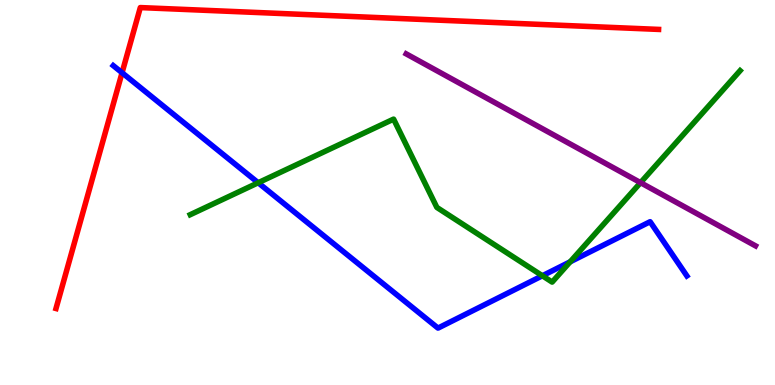[{'lines': ['blue', 'red'], 'intersections': [{'x': 1.57, 'y': 8.11}]}, {'lines': ['green', 'red'], 'intersections': []}, {'lines': ['purple', 'red'], 'intersections': []}, {'lines': ['blue', 'green'], 'intersections': [{'x': 3.33, 'y': 5.25}, {'x': 7.0, 'y': 2.84}, {'x': 7.36, 'y': 3.2}]}, {'lines': ['blue', 'purple'], 'intersections': []}, {'lines': ['green', 'purple'], 'intersections': [{'x': 8.27, 'y': 5.26}]}]